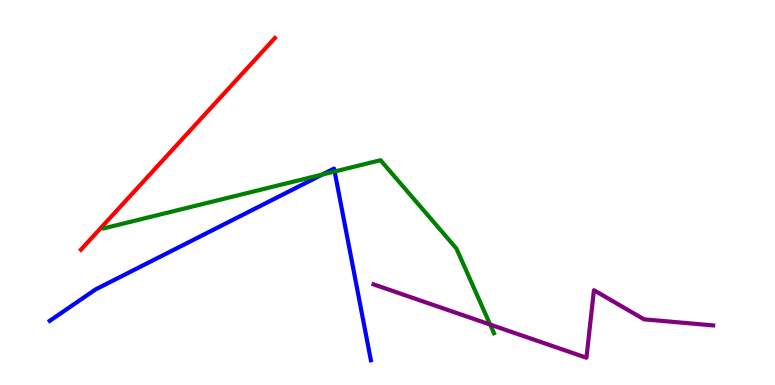[{'lines': ['blue', 'red'], 'intersections': []}, {'lines': ['green', 'red'], 'intersections': []}, {'lines': ['purple', 'red'], 'intersections': []}, {'lines': ['blue', 'green'], 'intersections': [{'x': 4.16, 'y': 5.47}, {'x': 4.32, 'y': 5.55}]}, {'lines': ['blue', 'purple'], 'intersections': []}, {'lines': ['green', 'purple'], 'intersections': [{'x': 6.32, 'y': 1.57}]}]